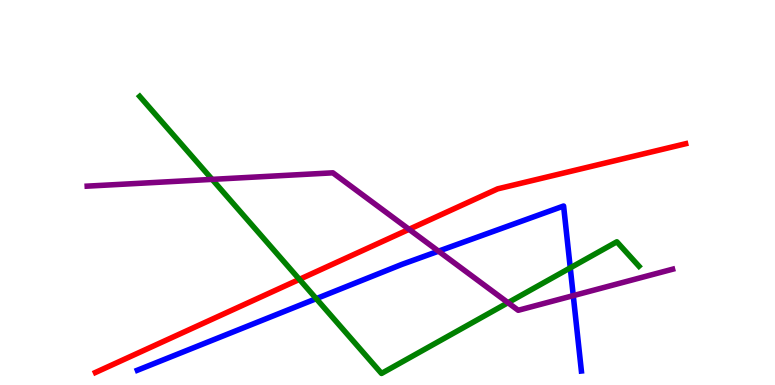[{'lines': ['blue', 'red'], 'intersections': []}, {'lines': ['green', 'red'], 'intersections': [{'x': 3.86, 'y': 2.74}]}, {'lines': ['purple', 'red'], 'intersections': [{'x': 5.28, 'y': 4.04}]}, {'lines': ['blue', 'green'], 'intersections': [{'x': 4.08, 'y': 2.24}, {'x': 7.36, 'y': 3.04}]}, {'lines': ['blue', 'purple'], 'intersections': [{'x': 5.66, 'y': 3.48}, {'x': 7.4, 'y': 2.32}]}, {'lines': ['green', 'purple'], 'intersections': [{'x': 2.74, 'y': 5.34}, {'x': 6.55, 'y': 2.14}]}]